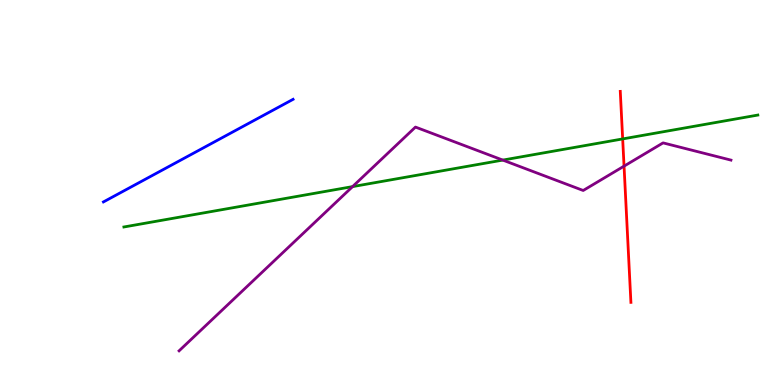[{'lines': ['blue', 'red'], 'intersections': []}, {'lines': ['green', 'red'], 'intersections': [{'x': 8.03, 'y': 6.39}]}, {'lines': ['purple', 'red'], 'intersections': [{'x': 8.05, 'y': 5.68}]}, {'lines': ['blue', 'green'], 'intersections': []}, {'lines': ['blue', 'purple'], 'intersections': []}, {'lines': ['green', 'purple'], 'intersections': [{'x': 4.55, 'y': 5.15}, {'x': 6.49, 'y': 5.84}]}]